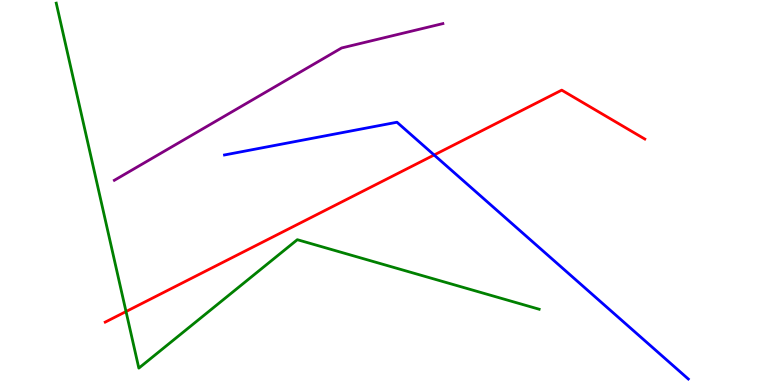[{'lines': ['blue', 'red'], 'intersections': [{'x': 5.6, 'y': 5.97}]}, {'lines': ['green', 'red'], 'intersections': [{'x': 1.63, 'y': 1.91}]}, {'lines': ['purple', 'red'], 'intersections': []}, {'lines': ['blue', 'green'], 'intersections': []}, {'lines': ['blue', 'purple'], 'intersections': []}, {'lines': ['green', 'purple'], 'intersections': []}]